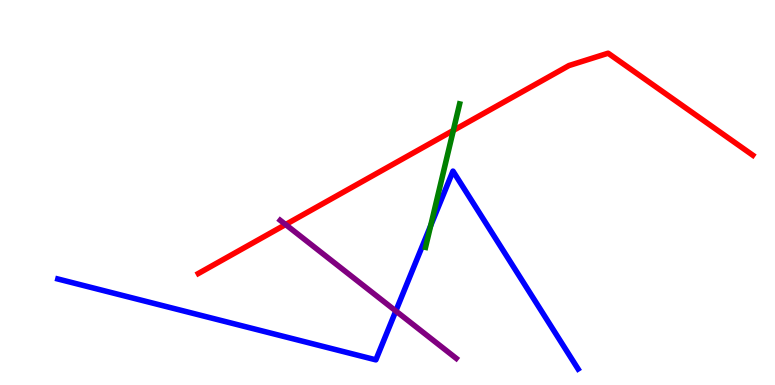[{'lines': ['blue', 'red'], 'intersections': []}, {'lines': ['green', 'red'], 'intersections': [{'x': 5.85, 'y': 6.61}]}, {'lines': ['purple', 'red'], 'intersections': [{'x': 3.69, 'y': 4.17}]}, {'lines': ['blue', 'green'], 'intersections': [{'x': 5.56, 'y': 4.14}]}, {'lines': ['blue', 'purple'], 'intersections': [{'x': 5.11, 'y': 1.92}]}, {'lines': ['green', 'purple'], 'intersections': []}]